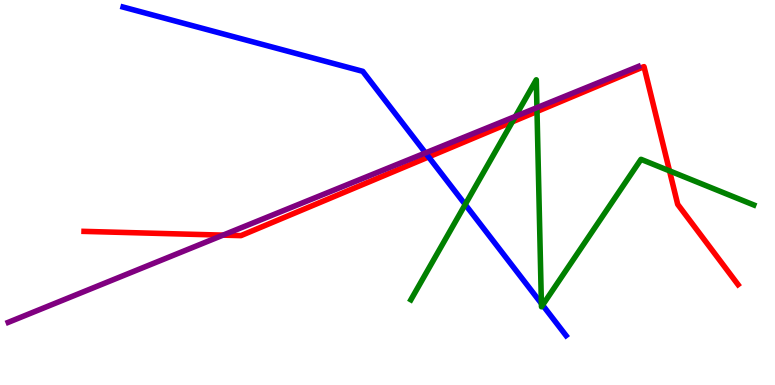[{'lines': ['blue', 'red'], 'intersections': [{'x': 5.53, 'y': 5.92}]}, {'lines': ['green', 'red'], 'intersections': [{'x': 6.61, 'y': 6.84}, {'x': 6.93, 'y': 7.1}, {'x': 8.64, 'y': 5.56}]}, {'lines': ['purple', 'red'], 'intersections': [{'x': 2.88, 'y': 3.89}]}, {'lines': ['blue', 'green'], 'intersections': [{'x': 6.0, 'y': 4.69}, {'x': 6.99, 'y': 2.12}, {'x': 7.0, 'y': 2.08}]}, {'lines': ['blue', 'purple'], 'intersections': [{'x': 5.49, 'y': 6.03}]}, {'lines': ['green', 'purple'], 'intersections': [{'x': 6.65, 'y': 6.98}, {'x': 6.93, 'y': 7.2}]}]